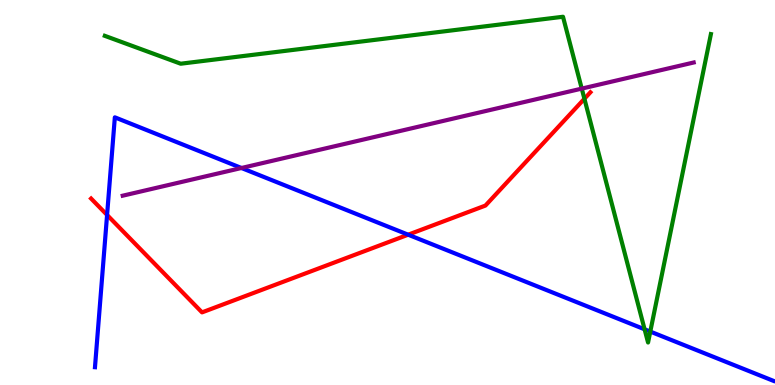[{'lines': ['blue', 'red'], 'intersections': [{'x': 1.38, 'y': 4.42}, {'x': 5.27, 'y': 3.9}]}, {'lines': ['green', 'red'], 'intersections': [{'x': 7.54, 'y': 7.43}]}, {'lines': ['purple', 'red'], 'intersections': []}, {'lines': ['blue', 'green'], 'intersections': [{'x': 8.32, 'y': 1.45}, {'x': 8.39, 'y': 1.39}]}, {'lines': ['blue', 'purple'], 'intersections': [{'x': 3.12, 'y': 5.64}]}, {'lines': ['green', 'purple'], 'intersections': [{'x': 7.51, 'y': 7.7}]}]